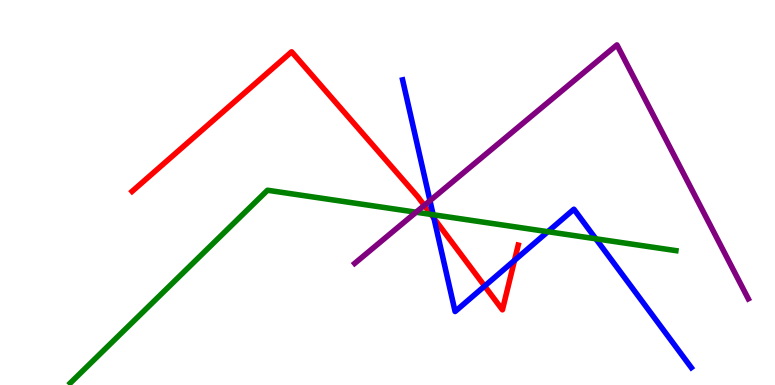[{'lines': ['blue', 'red'], 'intersections': [{'x': 5.6, 'y': 4.33}, {'x': 6.25, 'y': 2.57}, {'x': 6.64, 'y': 3.24}]}, {'lines': ['green', 'red'], 'intersections': [{'x': 5.56, 'y': 4.43}]}, {'lines': ['purple', 'red'], 'intersections': [{'x': 5.47, 'y': 4.66}]}, {'lines': ['blue', 'green'], 'intersections': [{'x': 5.59, 'y': 4.42}, {'x': 7.07, 'y': 3.98}, {'x': 7.69, 'y': 3.8}]}, {'lines': ['blue', 'purple'], 'intersections': [{'x': 5.55, 'y': 4.79}]}, {'lines': ['green', 'purple'], 'intersections': [{'x': 5.37, 'y': 4.49}]}]